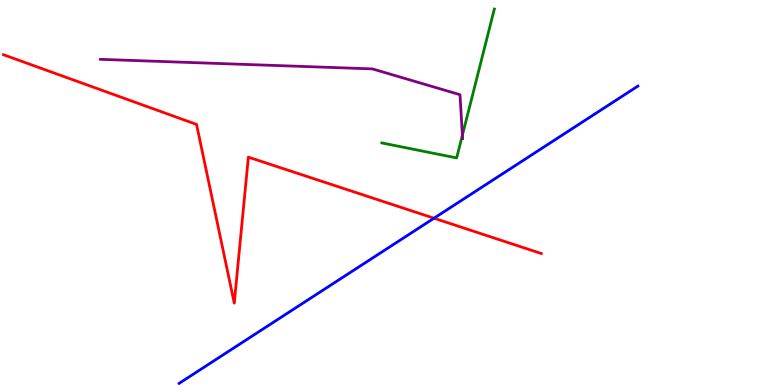[{'lines': ['blue', 'red'], 'intersections': [{'x': 5.6, 'y': 4.33}]}, {'lines': ['green', 'red'], 'intersections': []}, {'lines': ['purple', 'red'], 'intersections': []}, {'lines': ['blue', 'green'], 'intersections': []}, {'lines': ['blue', 'purple'], 'intersections': []}, {'lines': ['green', 'purple'], 'intersections': [{'x': 5.97, 'y': 6.49}]}]